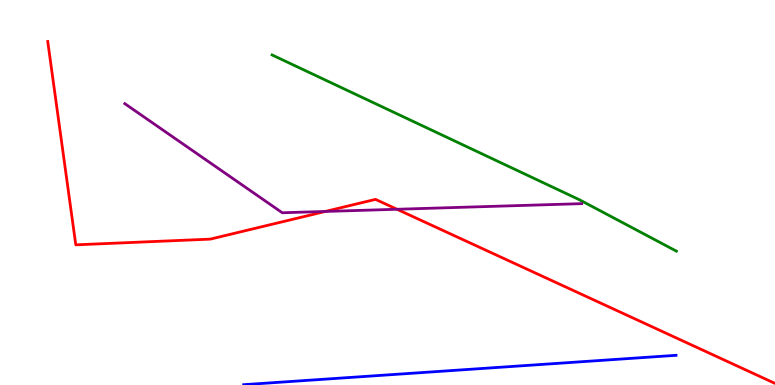[{'lines': ['blue', 'red'], 'intersections': []}, {'lines': ['green', 'red'], 'intersections': []}, {'lines': ['purple', 'red'], 'intersections': [{'x': 4.2, 'y': 4.51}, {'x': 5.12, 'y': 4.56}]}, {'lines': ['blue', 'green'], 'intersections': []}, {'lines': ['blue', 'purple'], 'intersections': []}, {'lines': ['green', 'purple'], 'intersections': []}]